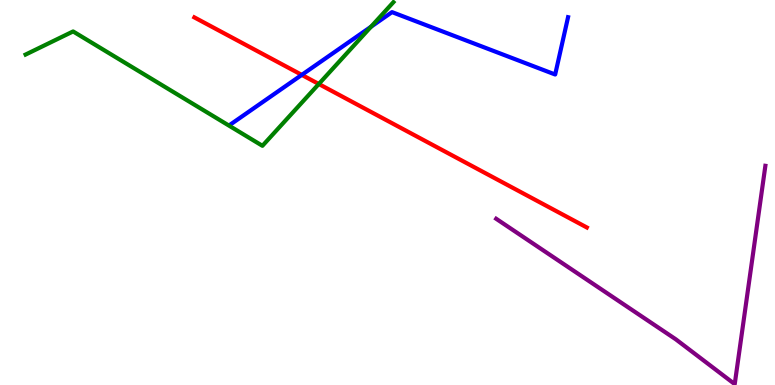[{'lines': ['blue', 'red'], 'intersections': [{'x': 3.89, 'y': 8.06}]}, {'lines': ['green', 'red'], 'intersections': [{'x': 4.11, 'y': 7.82}]}, {'lines': ['purple', 'red'], 'intersections': []}, {'lines': ['blue', 'green'], 'intersections': [{'x': 4.79, 'y': 9.31}]}, {'lines': ['blue', 'purple'], 'intersections': []}, {'lines': ['green', 'purple'], 'intersections': []}]